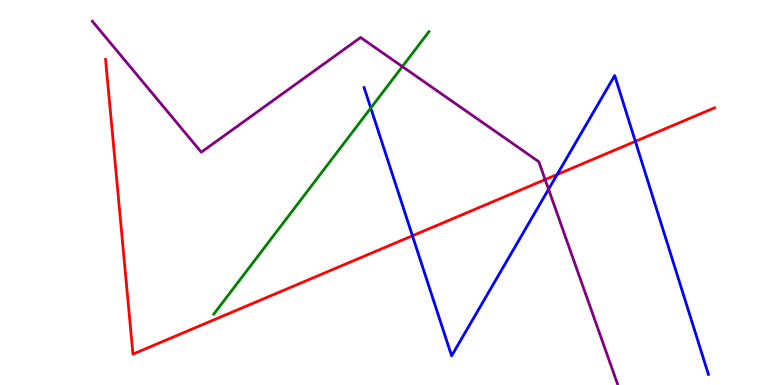[{'lines': ['blue', 'red'], 'intersections': [{'x': 5.32, 'y': 3.88}, {'x': 7.19, 'y': 5.47}, {'x': 8.2, 'y': 6.33}]}, {'lines': ['green', 'red'], 'intersections': []}, {'lines': ['purple', 'red'], 'intersections': [{'x': 7.03, 'y': 5.34}]}, {'lines': ['blue', 'green'], 'intersections': [{'x': 4.78, 'y': 7.19}]}, {'lines': ['blue', 'purple'], 'intersections': [{'x': 7.08, 'y': 5.08}]}, {'lines': ['green', 'purple'], 'intersections': [{'x': 5.19, 'y': 8.27}]}]